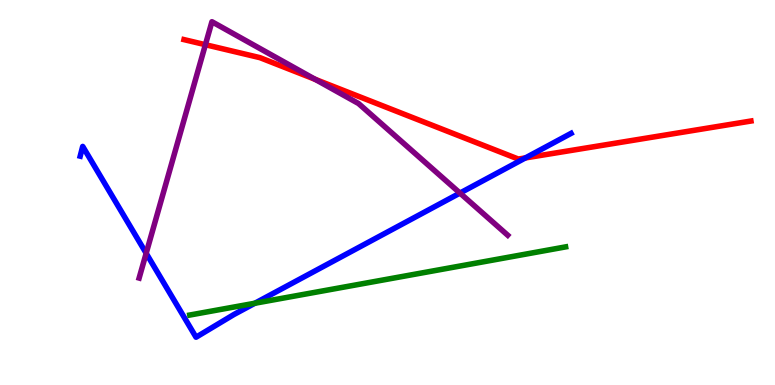[{'lines': ['blue', 'red'], 'intersections': [{'x': 6.78, 'y': 5.9}]}, {'lines': ['green', 'red'], 'intersections': []}, {'lines': ['purple', 'red'], 'intersections': [{'x': 2.65, 'y': 8.84}, {'x': 4.07, 'y': 7.94}]}, {'lines': ['blue', 'green'], 'intersections': [{'x': 3.29, 'y': 2.12}]}, {'lines': ['blue', 'purple'], 'intersections': [{'x': 1.89, 'y': 3.42}, {'x': 5.94, 'y': 4.99}]}, {'lines': ['green', 'purple'], 'intersections': []}]